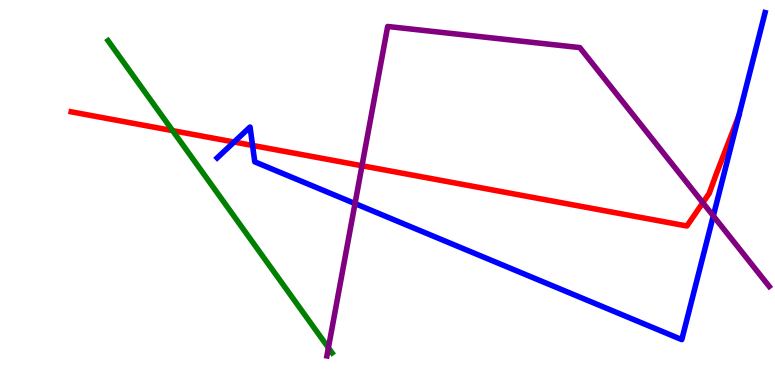[{'lines': ['blue', 'red'], 'intersections': [{'x': 3.02, 'y': 6.31}, {'x': 3.26, 'y': 6.22}, {'x': 9.53, 'y': 6.99}]}, {'lines': ['green', 'red'], 'intersections': [{'x': 2.23, 'y': 6.61}]}, {'lines': ['purple', 'red'], 'intersections': [{'x': 4.67, 'y': 5.69}, {'x': 9.07, 'y': 4.73}]}, {'lines': ['blue', 'green'], 'intersections': []}, {'lines': ['blue', 'purple'], 'intersections': [{'x': 4.58, 'y': 4.71}, {'x': 9.2, 'y': 4.39}]}, {'lines': ['green', 'purple'], 'intersections': [{'x': 4.24, 'y': 0.967}]}]